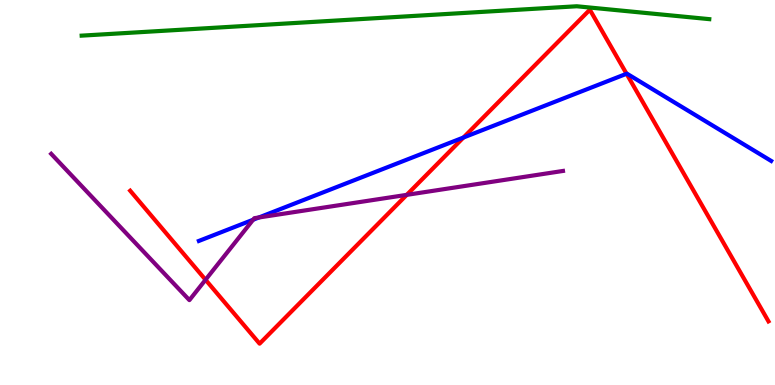[{'lines': ['blue', 'red'], 'intersections': [{'x': 5.98, 'y': 6.43}, {'x': 8.08, 'y': 8.08}]}, {'lines': ['green', 'red'], 'intersections': []}, {'lines': ['purple', 'red'], 'intersections': [{'x': 2.65, 'y': 2.73}, {'x': 5.25, 'y': 4.94}]}, {'lines': ['blue', 'green'], 'intersections': []}, {'lines': ['blue', 'purple'], 'intersections': [{'x': 3.27, 'y': 4.29}, {'x': 3.34, 'y': 4.35}]}, {'lines': ['green', 'purple'], 'intersections': []}]